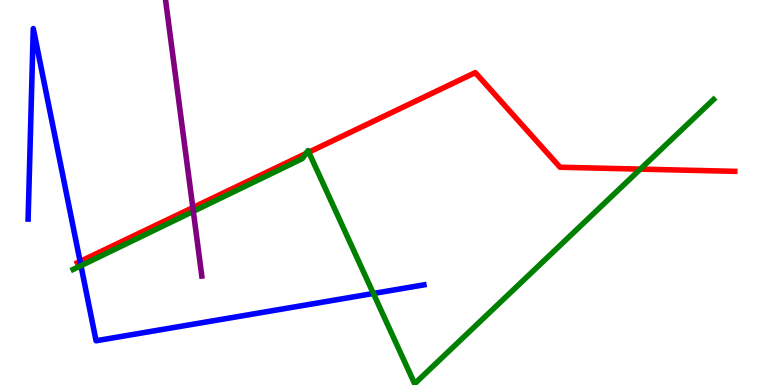[{'lines': ['blue', 'red'], 'intersections': [{'x': 1.03, 'y': 3.21}]}, {'lines': ['green', 'red'], 'intersections': [{'x': 3.95, 'y': 6.01}, {'x': 3.98, 'y': 6.05}, {'x': 8.26, 'y': 5.61}]}, {'lines': ['purple', 'red'], 'intersections': [{'x': 2.49, 'y': 4.61}]}, {'lines': ['blue', 'green'], 'intersections': [{'x': 1.04, 'y': 3.1}, {'x': 4.82, 'y': 2.38}]}, {'lines': ['blue', 'purple'], 'intersections': []}, {'lines': ['green', 'purple'], 'intersections': [{'x': 2.49, 'y': 4.51}]}]